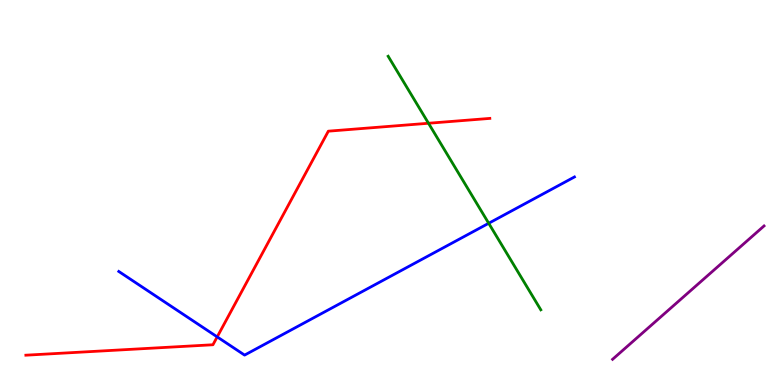[{'lines': ['blue', 'red'], 'intersections': [{'x': 2.8, 'y': 1.25}]}, {'lines': ['green', 'red'], 'intersections': [{'x': 5.53, 'y': 6.8}]}, {'lines': ['purple', 'red'], 'intersections': []}, {'lines': ['blue', 'green'], 'intersections': [{'x': 6.31, 'y': 4.2}]}, {'lines': ['blue', 'purple'], 'intersections': []}, {'lines': ['green', 'purple'], 'intersections': []}]